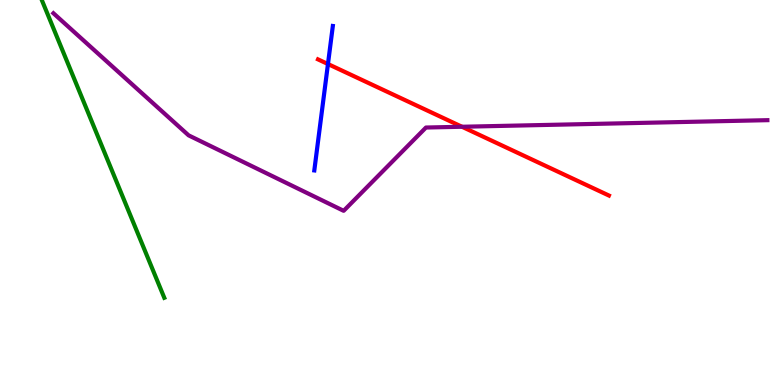[{'lines': ['blue', 'red'], 'intersections': [{'x': 4.23, 'y': 8.34}]}, {'lines': ['green', 'red'], 'intersections': []}, {'lines': ['purple', 'red'], 'intersections': [{'x': 5.96, 'y': 6.71}]}, {'lines': ['blue', 'green'], 'intersections': []}, {'lines': ['blue', 'purple'], 'intersections': []}, {'lines': ['green', 'purple'], 'intersections': []}]